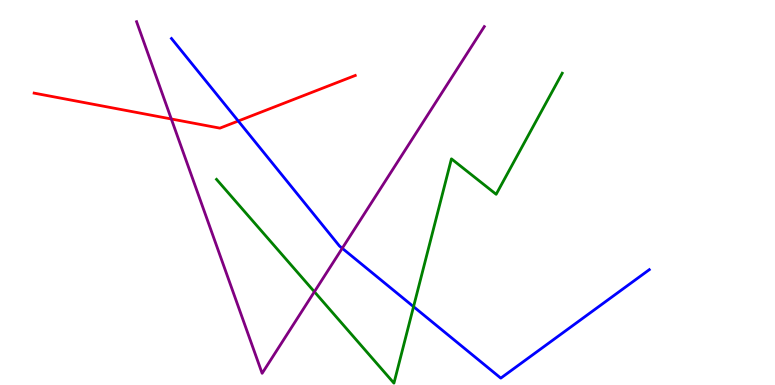[{'lines': ['blue', 'red'], 'intersections': [{'x': 3.07, 'y': 6.86}]}, {'lines': ['green', 'red'], 'intersections': []}, {'lines': ['purple', 'red'], 'intersections': [{'x': 2.21, 'y': 6.91}]}, {'lines': ['blue', 'green'], 'intersections': [{'x': 5.34, 'y': 2.03}]}, {'lines': ['blue', 'purple'], 'intersections': [{'x': 4.42, 'y': 3.55}]}, {'lines': ['green', 'purple'], 'intersections': [{'x': 4.06, 'y': 2.42}]}]